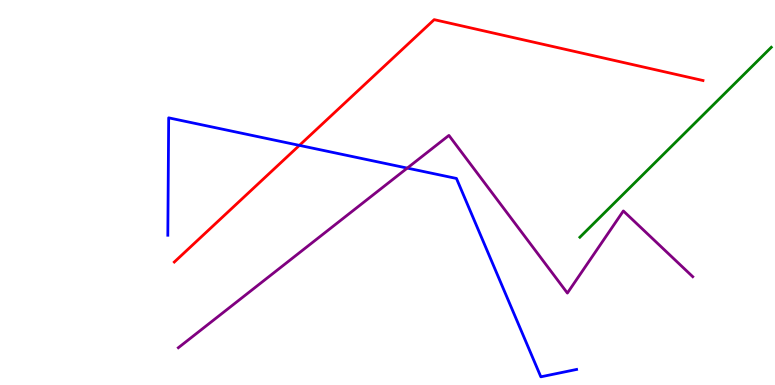[{'lines': ['blue', 'red'], 'intersections': [{'x': 3.86, 'y': 6.22}]}, {'lines': ['green', 'red'], 'intersections': []}, {'lines': ['purple', 'red'], 'intersections': []}, {'lines': ['blue', 'green'], 'intersections': []}, {'lines': ['blue', 'purple'], 'intersections': [{'x': 5.26, 'y': 5.63}]}, {'lines': ['green', 'purple'], 'intersections': []}]